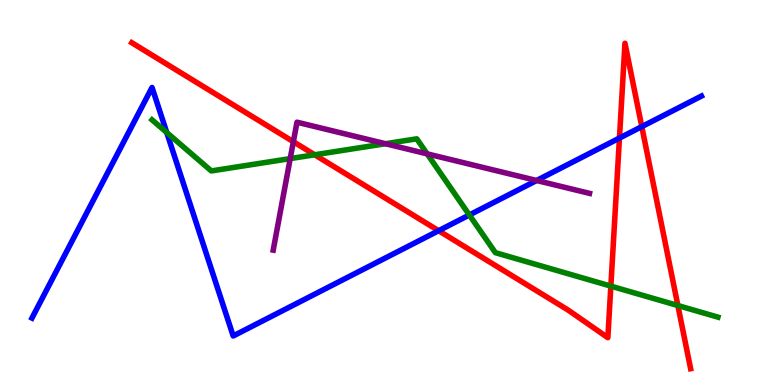[{'lines': ['blue', 'red'], 'intersections': [{'x': 5.66, 'y': 4.01}, {'x': 7.99, 'y': 6.41}, {'x': 8.28, 'y': 6.71}]}, {'lines': ['green', 'red'], 'intersections': [{'x': 4.06, 'y': 5.98}, {'x': 7.88, 'y': 2.57}, {'x': 8.75, 'y': 2.06}]}, {'lines': ['purple', 'red'], 'intersections': [{'x': 3.79, 'y': 6.32}]}, {'lines': ['blue', 'green'], 'intersections': [{'x': 2.15, 'y': 6.56}, {'x': 6.06, 'y': 4.42}]}, {'lines': ['blue', 'purple'], 'intersections': [{'x': 6.92, 'y': 5.31}]}, {'lines': ['green', 'purple'], 'intersections': [{'x': 3.74, 'y': 5.88}, {'x': 4.97, 'y': 6.27}, {'x': 5.51, 'y': 6.0}]}]